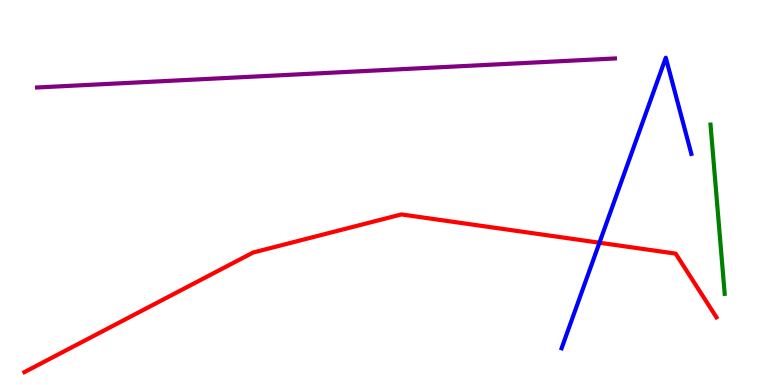[{'lines': ['blue', 'red'], 'intersections': [{'x': 7.73, 'y': 3.7}]}, {'lines': ['green', 'red'], 'intersections': []}, {'lines': ['purple', 'red'], 'intersections': []}, {'lines': ['blue', 'green'], 'intersections': []}, {'lines': ['blue', 'purple'], 'intersections': []}, {'lines': ['green', 'purple'], 'intersections': []}]